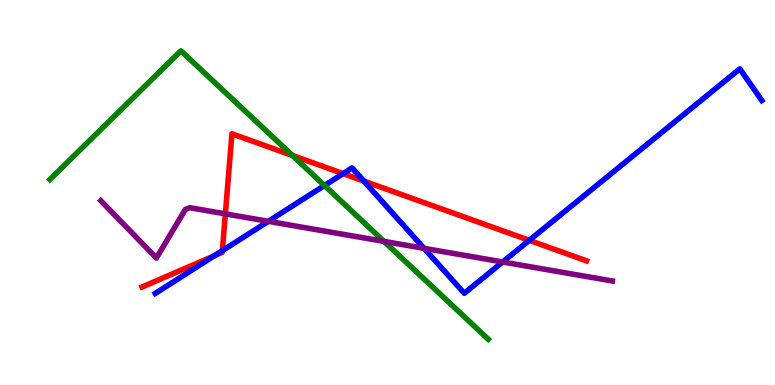[{'lines': ['blue', 'red'], 'intersections': [{'x': 2.77, 'y': 3.36}, {'x': 2.87, 'y': 3.49}, {'x': 4.43, 'y': 5.49}, {'x': 4.69, 'y': 5.3}, {'x': 6.83, 'y': 3.76}]}, {'lines': ['green', 'red'], 'intersections': [{'x': 3.77, 'y': 5.96}]}, {'lines': ['purple', 'red'], 'intersections': [{'x': 2.91, 'y': 4.44}]}, {'lines': ['blue', 'green'], 'intersections': [{'x': 4.19, 'y': 5.18}]}, {'lines': ['blue', 'purple'], 'intersections': [{'x': 3.46, 'y': 4.25}, {'x': 5.47, 'y': 3.55}, {'x': 6.49, 'y': 3.2}]}, {'lines': ['green', 'purple'], 'intersections': [{'x': 4.95, 'y': 3.73}]}]